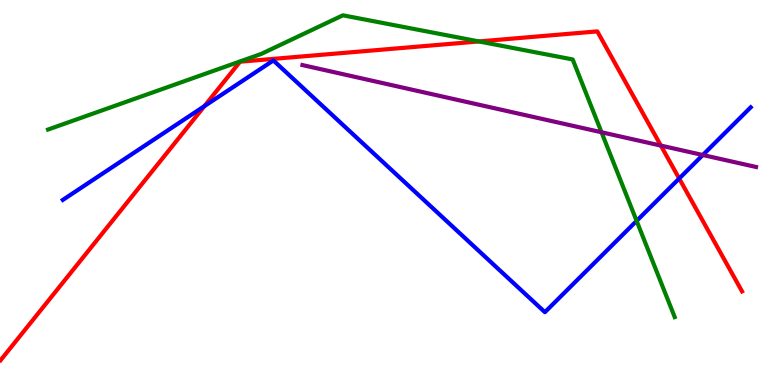[{'lines': ['blue', 'red'], 'intersections': [{'x': 2.64, 'y': 7.24}, {'x': 8.76, 'y': 5.36}]}, {'lines': ['green', 'red'], 'intersections': [{'x': 6.18, 'y': 8.92}]}, {'lines': ['purple', 'red'], 'intersections': [{'x': 8.53, 'y': 6.22}]}, {'lines': ['blue', 'green'], 'intersections': [{'x': 8.21, 'y': 4.26}]}, {'lines': ['blue', 'purple'], 'intersections': [{'x': 9.07, 'y': 5.97}]}, {'lines': ['green', 'purple'], 'intersections': [{'x': 7.76, 'y': 6.56}]}]